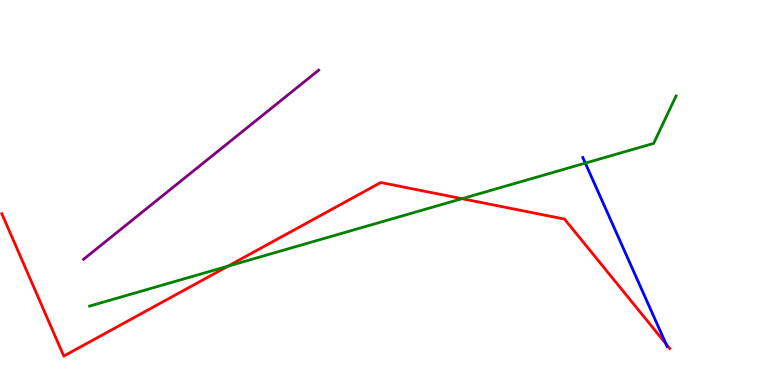[{'lines': ['blue', 'red'], 'intersections': [{'x': 8.59, 'y': 1.07}]}, {'lines': ['green', 'red'], 'intersections': [{'x': 2.94, 'y': 3.09}, {'x': 5.96, 'y': 4.84}]}, {'lines': ['purple', 'red'], 'intersections': []}, {'lines': ['blue', 'green'], 'intersections': [{'x': 7.55, 'y': 5.76}]}, {'lines': ['blue', 'purple'], 'intersections': []}, {'lines': ['green', 'purple'], 'intersections': []}]